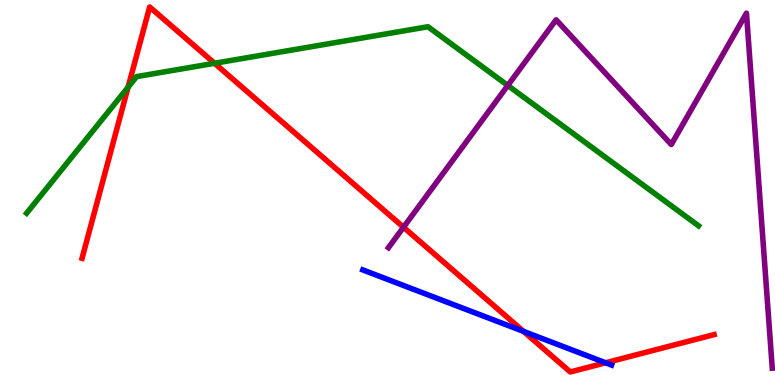[{'lines': ['blue', 'red'], 'intersections': [{'x': 6.76, 'y': 1.39}, {'x': 7.81, 'y': 0.577}]}, {'lines': ['green', 'red'], 'intersections': [{'x': 1.65, 'y': 7.73}, {'x': 2.77, 'y': 8.36}]}, {'lines': ['purple', 'red'], 'intersections': [{'x': 5.21, 'y': 4.1}]}, {'lines': ['blue', 'green'], 'intersections': []}, {'lines': ['blue', 'purple'], 'intersections': []}, {'lines': ['green', 'purple'], 'intersections': [{'x': 6.55, 'y': 7.78}]}]